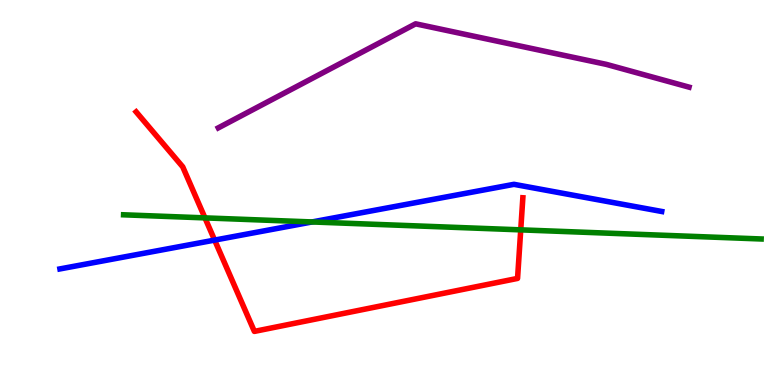[{'lines': ['blue', 'red'], 'intersections': [{'x': 2.77, 'y': 3.76}]}, {'lines': ['green', 'red'], 'intersections': [{'x': 2.64, 'y': 4.34}, {'x': 6.72, 'y': 4.03}]}, {'lines': ['purple', 'red'], 'intersections': []}, {'lines': ['blue', 'green'], 'intersections': [{'x': 4.03, 'y': 4.24}]}, {'lines': ['blue', 'purple'], 'intersections': []}, {'lines': ['green', 'purple'], 'intersections': []}]